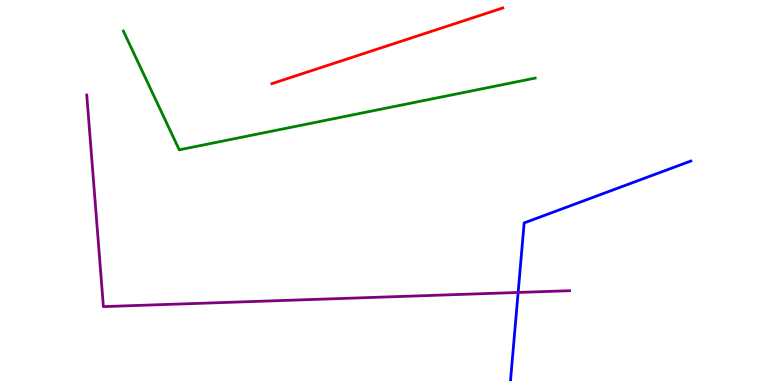[{'lines': ['blue', 'red'], 'intersections': []}, {'lines': ['green', 'red'], 'intersections': []}, {'lines': ['purple', 'red'], 'intersections': []}, {'lines': ['blue', 'green'], 'intersections': []}, {'lines': ['blue', 'purple'], 'intersections': [{'x': 6.69, 'y': 2.4}]}, {'lines': ['green', 'purple'], 'intersections': []}]